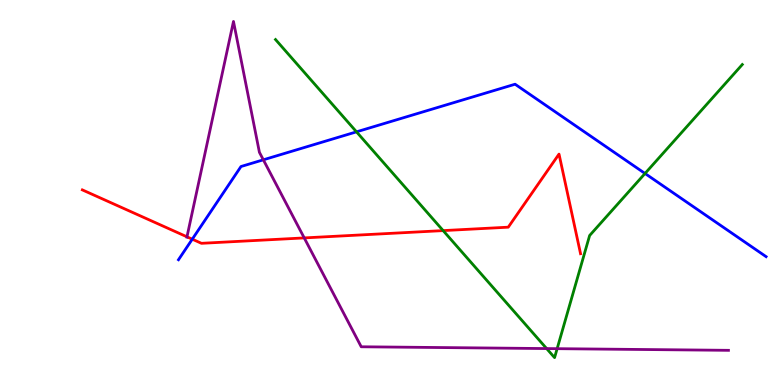[{'lines': ['blue', 'red'], 'intersections': [{'x': 2.48, 'y': 3.79}]}, {'lines': ['green', 'red'], 'intersections': [{'x': 5.72, 'y': 4.01}]}, {'lines': ['purple', 'red'], 'intersections': [{'x': 2.41, 'y': 3.85}, {'x': 3.93, 'y': 3.82}]}, {'lines': ['blue', 'green'], 'intersections': [{'x': 4.6, 'y': 6.58}, {'x': 8.32, 'y': 5.49}]}, {'lines': ['blue', 'purple'], 'intersections': [{'x': 3.4, 'y': 5.85}]}, {'lines': ['green', 'purple'], 'intersections': [{'x': 7.05, 'y': 0.946}, {'x': 7.19, 'y': 0.944}]}]